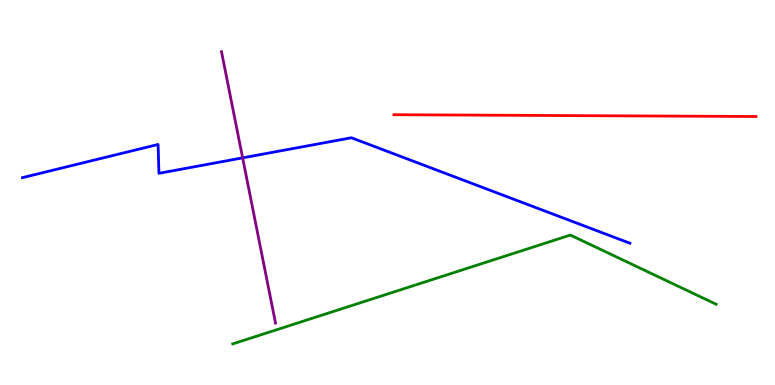[{'lines': ['blue', 'red'], 'intersections': []}, {'lines': ['green', 'red'], 'intersections': []}, {'lines': ['purple', 'red'], 'intersections': []}, {'lines': ['blue', 'green'], 'intersections': []}, {'lines': ['blue', 'purple'], 'intersections': [{'x': 3.13, 'y': 5.9}]}, {'lines': ['green', 'purple'], 'intersections': []}]